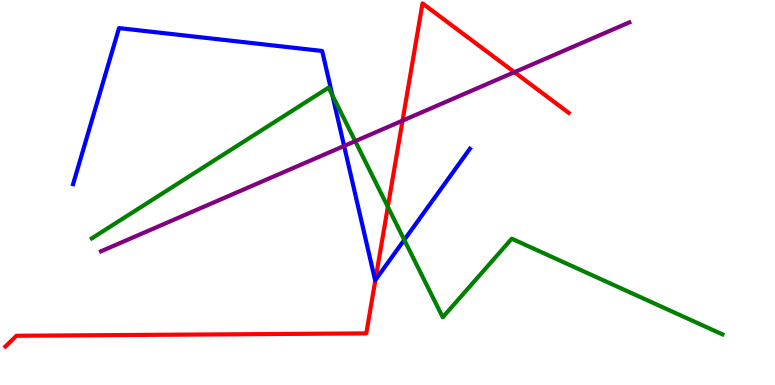[{'lines': ['blue', 'red'], 'intersections': [{'x': 4.84, 'y': 2.73}]}, {'lines': ['green', 'red'], 'intersections': [{'x': 5.0, 'y': 4.63}]}, {'lines': ['purple', 'red'], 'intersections': [{'x': 5.19, 'y': 6.87}, {'x': 6.64, 'y': 8.13}]}, {'lines': ['blue', 'green'], 'intersections': [{'x': 4.29, 'y': 7.53}, {'x': 5.22, 'y': 3.77}]}, {'lines': ['blue', 'purple'], 'intersections': [{'x': 4.44, 'y': 6.21}]}, {'lines': ['green', 'purple'], 'intersections': [{'x': 4.58, 'y': 6.33}]}]